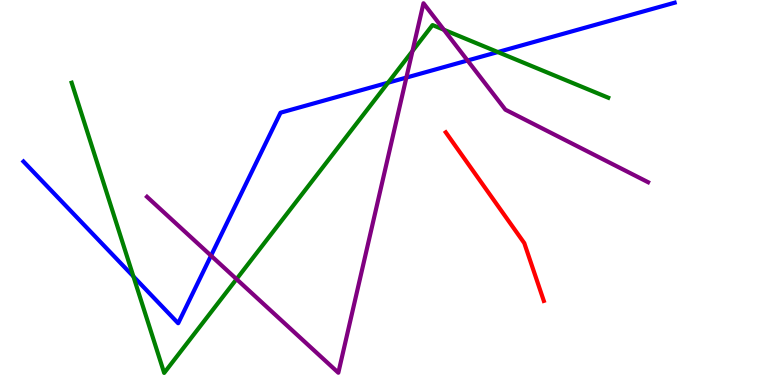[{'lines': ['blue', 'red'], 'intersections': []}, {'lines': ['green', 'red'], 'intersections': []}, {'lines': ['purple', 'red'], 'intersections': []}, {'lines': ['blue', 'green'], 'intersections': [{'x': 1.72, 'y': 2.82}, {'x': 5.01, 'y': 7.85}, {'x': 6.42, 'y': 8.65}]}, {'lines': ['blue', 'purple'], 'intersections': [{'x': 2.72, 'y': 3.36}, {'x': 5.24, 'y': 7.98}, {'x': 6.03, 'y': 8.43}]}, {'lines': ['green', 'purple'], 'intersections': [{'x': 3.05, 'y': 2.75}, {'x': 5.32, 'y': 8.67}, {'x': 5.73, 'y': 9.23}]}]